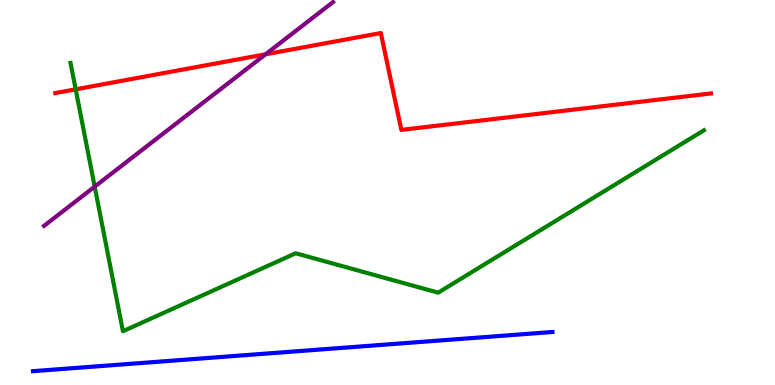[{'lines': ['blue', 'red'], 'intersections': []}, {'lines': ['green', 'red'], 'intersections': [{'x': 0.977, 'y': 7.68}]}, {'lines': ['purple', 'red'], 'intersections': [{'x': 3.43, 'y': 8.59}]}, {'lines': ['blue', 'green'], 'intersections': []}, {'lines': ['blue', 'purple'], 'intersections': []}, {'lines': ['green', 'purple'], 'intersections': [{'x': 1.22, 'y': 5.15}]}]